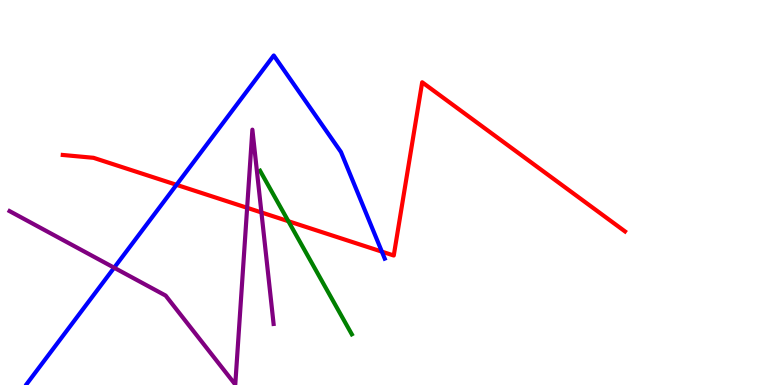[{'lines': ['blue', 'red'], 'intersections': [{'x': 2.28, 'y': 5.2}, {'x': 4.93, 'y': 3.46}]}, {'lines': ['green', 'red'], 'intersections': [{'x': 3.72, 'y': 4.25}]}, {'lines': ['purple', 'red'], 'intersections': [{'x': 3.19, 'y': 4.6}, {'x': 3.37, 'y': 4.48}]}, {'lines': ['blue', 'green'], 'intersections': []}, {'lines': ['blue', 'purple'], 'intersections': [{'x': 1.47, 'y': 3.05}]}, {'lines': ['green', 'purple'], 'intersections': []}]